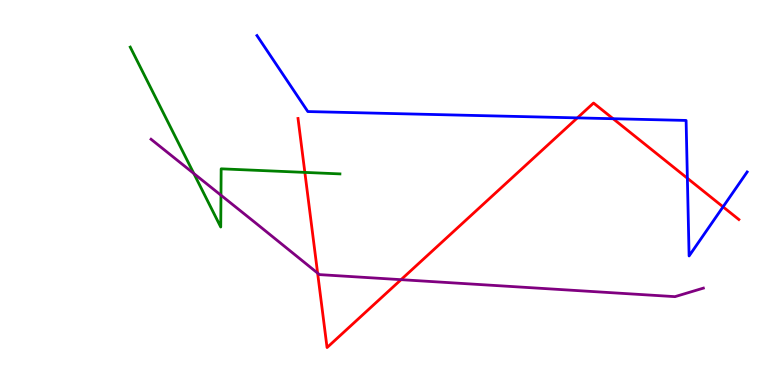[{'lines': ['blue', 'red'], 'intersections': [{'x': 7.45, 'y': 6.94}, {'x': 7.91, 'y': 6.92}, {'x': 8.87, 'y': 5.37}, {'x': 9.33, 'y': 4.63}]}, {'lines': ['green', 'red'], 'intersections': [{'x': 3.93, 'y': 5.52}]}, {'lines': ['purple', 'red'], 'intersections': [{'x': 4.1, 'y': 2.91}, {'x': 5.17, 'y': 2.74}]}, {'lines': ['blue', 'green'], 'intersections': []}, {'lines': ['blue', 'purple'], 'intersections': []}, {'lines': ['green', 'purple'], 'intersections': [{'x': 2.5, 'y': 5.49}, {'x': 2.85, 'y': 4.93}]}]